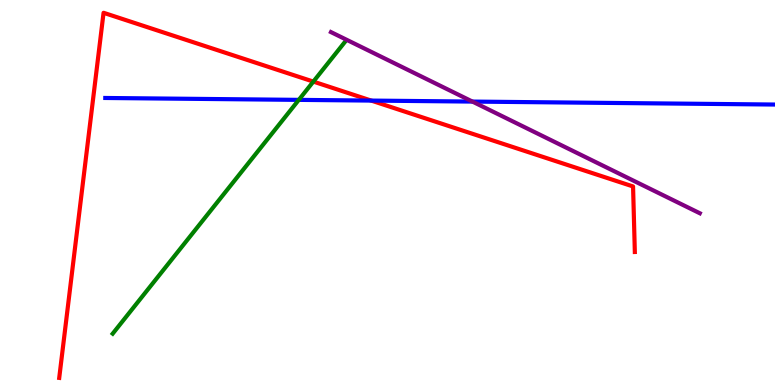[{'lines': ['blue', 'red'], 'intersections': [{'x': 4.79, 'y': 7.39}]}, {'lines': ['green', 'red'], 'intersections': [{'x': 4.04, 'y': 7.88}]}, {'lines': ['purple', 'red'], 'intersections': []}, {'lines': ['blue', 'green'], 'intersections': [{'x': 3.86, 'y': 7.41}]}, {'lines': ['blue', 'purple'], 'intersections': [{'x': 6.1, 'y': 7.36}]}, {'lines': ['green', 'purple'], 'intersections': []}]